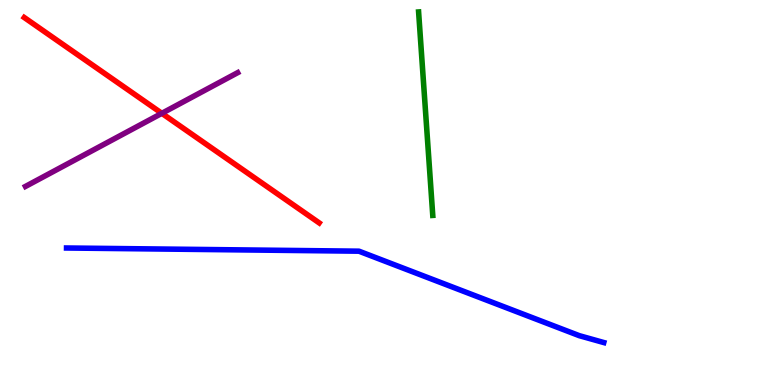[{'lines': ['blue', 'red'], 'intersections': []}, {'lines': ['green', 'red'], 'intersections': []}, {'lines': ['purple', 'red'], 'intersections': [{'x': 2.09, 'y': 7.06}]}, {'lines': ['blue', 'green'], 'intersections': []}, {'lines': ['blue', 'purple'], 'intersections': []}, {'lines': ['green', 'purple'], 'intersections': []}]